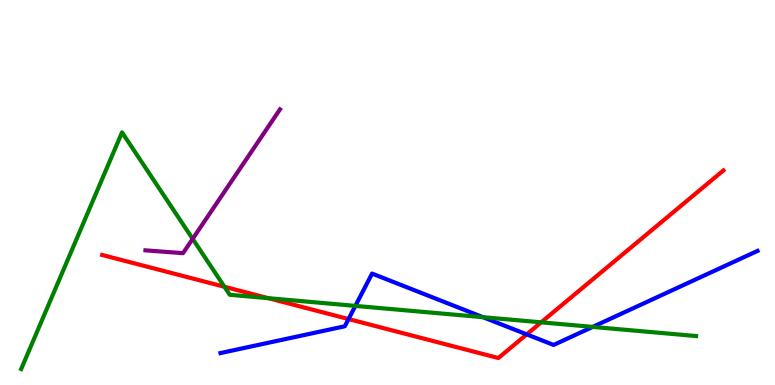[{'lines': ['blue', 'red'], 'intersections': [{'x': 4.5, 'y': 1.71}, {'x': 6.8, 'y': 1.31}]}, {'lines': ['green', 'red'], 'intersections': [{'x': 2.9, 'y': 2.55}, {'x': 3.46, 'y': 2.25}, {'x': 6.98, 'y': 1.63}]}, {'lines': ['purple', 'red'], 'intersections': []}, {'lines': ['blue', 'green'], 'intersections': [{'x': 4.59, 'y': 2.05}, {'x': 6.23, 'y': 1.76}, {'x': 7.65, 'y': 1.51}]}, {'lines': ['blue', 'purple'], 'intersections': []}, {'lines': ['green', 'purple'], 'intersections': [{'x': 2.49, 'y': 3.8}]}]